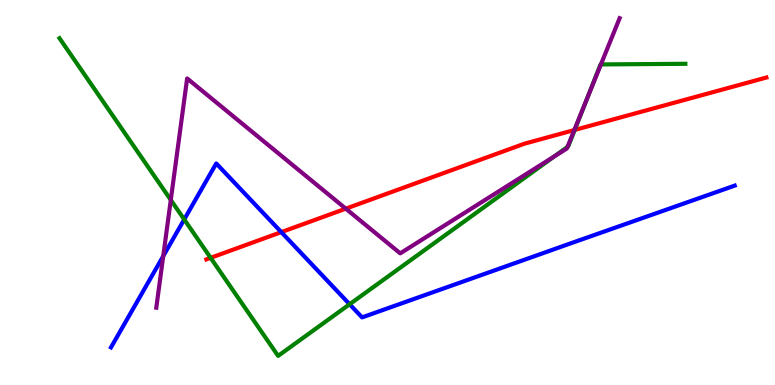[{'lines': ['blue', 'red'], 'intersections': [{'x': 3.63, 'y': 3.97}]}, {'lines': ['green', 'red'], 'intersections': [{'x': 2.72, 'y': 3.3}, {'x': 7.42, 'y': 6.62}]}, {'lines': ['purple', 'red'], 'intersections': [{'x': 4.46, 'y': 4.58}, {'x': 7.41, 'y': 6.62}]}, {'lines': ['blue', 'green'], 'intersections': [{'x': 2.38, 'y': 4.3}, {'x': 4.51, 'y': 2.1}]}, {'lines': ['blue', 'purple'], 'intersections': [{'x': 2.11, 'y': 3.35}]}, {'lines': ['green', 'purple'], 'intersections': [{'x': 2.2, 'y': 4.81}, {'x': 7.15, 'y': 5.93}, {'x': 7.32, 'y': 6.19}, {'x': 7.57, 'y': 7.42}, {'x': 7.75, 'y': 8.33}]}]